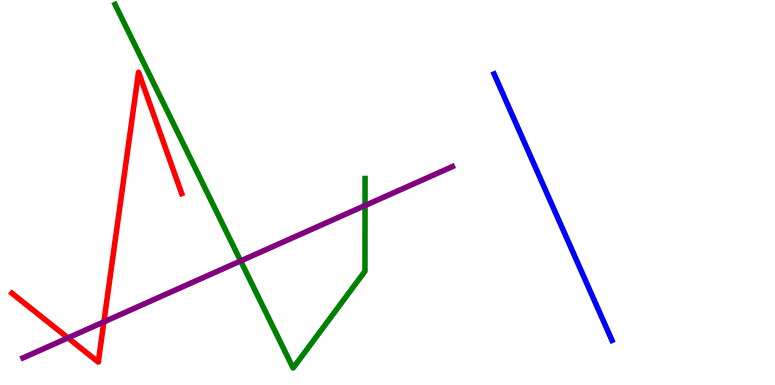[{'lines': ['blue', 'red'], 'intersections': []}, {'lines': ['green', 'red'], 'intersections': []}, {'lines': ['purple', 'red'], 'intersections': [{'x': 0.877, 'y': 1.22}, {'x': 1.34, 'y': 1.64}]}, {'lines': ['blue', 'green'], 'intersections': []}, {'lines': ['blue', 'purple'], 'intersections': []}, {'lines': ['green', 'purple'], 'intersections': [{'x': 3.11, 'y': 3.22}, {'x': 4.71, 'y': 4.66}]}]